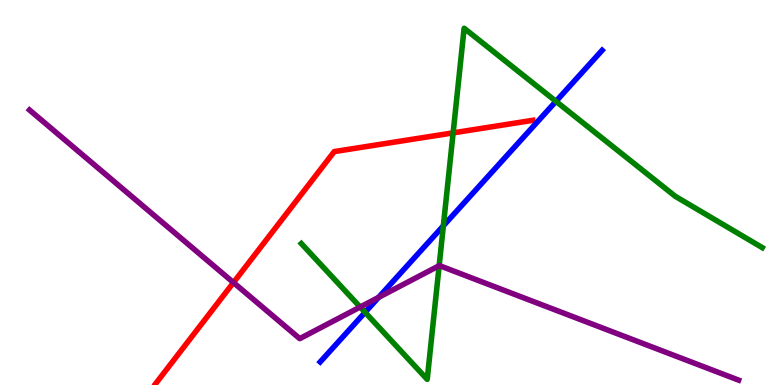[{'lines': ['blue', 'red'], 'intersections': []}, {'lines': ['green', 'red'], 'intersections': [{'x': 5.85, 'y': 6.55}]}, {'lines': ['purple', 'red'], 'intersections': [{'x': 3.01, 'y': 2.66}]}, {'lines': ['blue', 'green'], 'intersections': [{'x': 4.71, 'y': 1.89}, {'x': 5.72, 'y': 4.14}, {'x': 7.17, 'y': 7.37}]}, {'lines': ['blue', 'purple'], 'intersections': [{'x': 4.89, 'y': 2.28}]}, {'lines': ['green', 'purple'], 'intersections': [{'x': 4.65, 'y': 2.03}, {'x': 5.67, 'y': 3.1}]}]